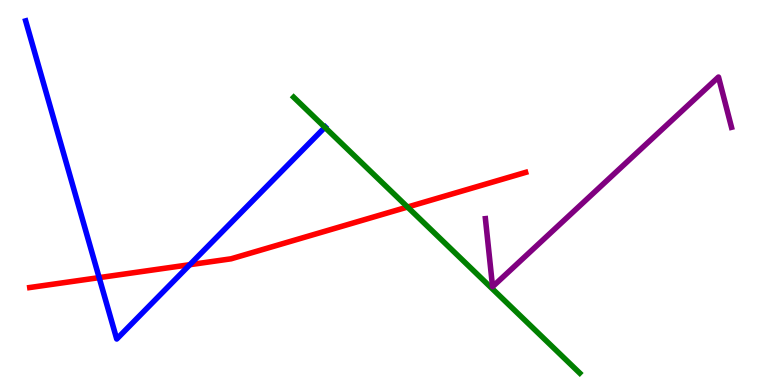[{'lines': ['blue', 'red'], 'intersections': [{'x': 1.28, 'y': 2.79}, {'x': 2.45, 'y': 3.12}]}, {'lines': ['green', 'red'], 'intersections': [{'x': 5.26, 'y': 4.62}]}, {'lines': ['purple', 'red'], 'intersections': []}, {'lines': ['blue', 'green'], 'intersections': [{'x': 4.19, 'y': 6.69}]}, {'lines': ['blue', 'purple'], 'intersections': []}, {'lines': ['green', 'purple'], 'intersections': []}]